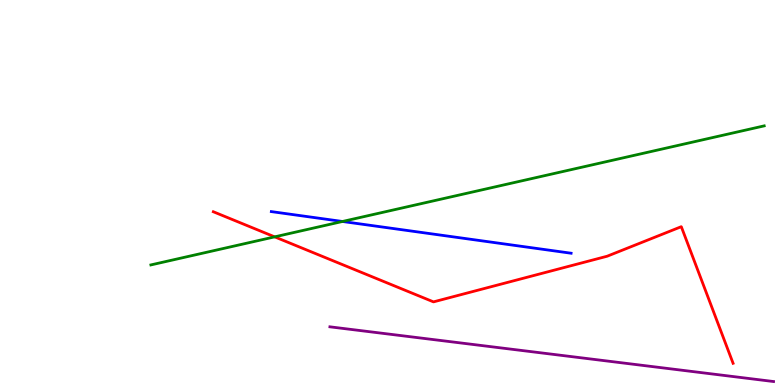[{'lines': ['blue', 'red'], 'intersections': []}, {'lines': ['green', 'red'], 'intersections': [{'x': 3.54, 'y': 3.85}]}, {'lines': ['purple', 'red'], 'intersections': []}, {'lines': ['blue', 'green'], 'intersections': [{'x': 4.42, 'y': 4.25}]}, {'lines': ['blue', 'purple'], 'intersections': []}, {'lines': ['green', 'purple'], 'intersections': []}]